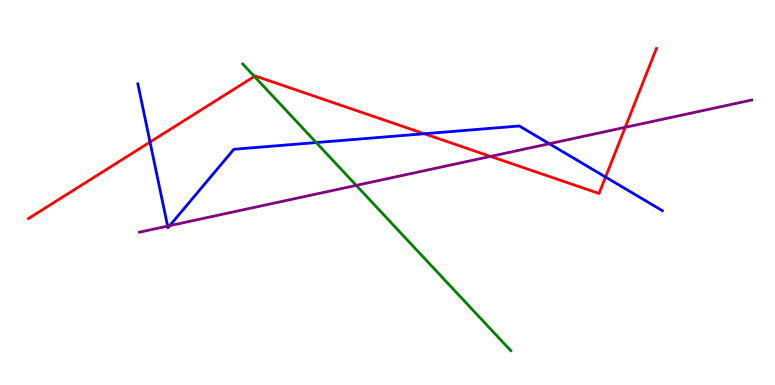[{'lines': ['blue', 'red'], 'intersections': [{'x': 1.94, 'y': 6.31}, {'x': 5.47, 'y': 6.53}, {'x': 7.81, 'y': 5.4}]}, {'lines': ['green', 'red'], 'intersections': [{'x': 3.28, 'y': 8.01}]}, {'lines': ['purple', 'red'], 'intersections': [{'x': 6.33, 'y': 5.94}, {'x': 8.07, 'y': 6.69}]}, {'lines': ['blue', 'green'], 'intersections': [{'x': 4.08, 'y': 6.3}]}, {'lines': ['blue', 'purple'], 'intersections': [{'x': 2.16, 'y': 4.13}, {'x': 2.19, 'y': 4.14}, {'x': 7.09, 'y': 6.27}]}, {'lines': ['green', 'purple'], 'intersections': [{'x': 4.6, 'y': 5.18}]}]